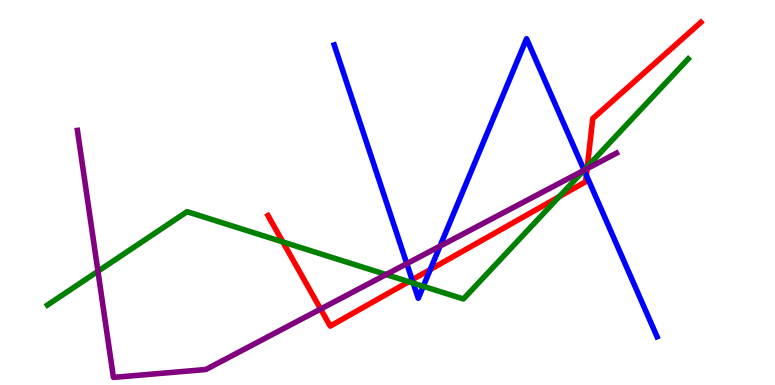[{'lines': ['blue', 'red'], 'intersections': [{'x': 5.32, 'y': 2.73}, {'x': 5.55, 'y': 3.0}, {'x': 7.57, 'y': 5.45}]}, {'lines': ['green', 'red'], 'intersections': [{'x': 3.65, 'y': 3.72}, {'x': 5.27, 'y': 2.68}, {'x': 7.22, 'y': 4.89}, {'x': 7.58, 'y': 5.67}]}, {'lines': ['purple', 'red'], 'intersections': [{'x': 4.14, 'y': 1.97}, {'x': 7.58, 'y': 5.62}]}, {'lines': ['blue', 'green'], 'intersections': [{'x': 5.33, 'y': 2.65}, {'x': 5.46, 'y': 2.56}, {'x': 7.54, 'y': 5.58}]}, {'lines': ['blue', 'purple'], 'intersections': [{'x': 5.25, 'y': 3.15}, {'x': 5.68, 'y': 3.61}, {'x': 7.54, 'y': 5.58}]}, {'lines': ['green', 'purple'], 'intersections': [{'x': 1.26, 'y': 2.95}, {'x': 4.98, 'y': 2.87}, {'x': 7.53, 'y': 5.57}]}]